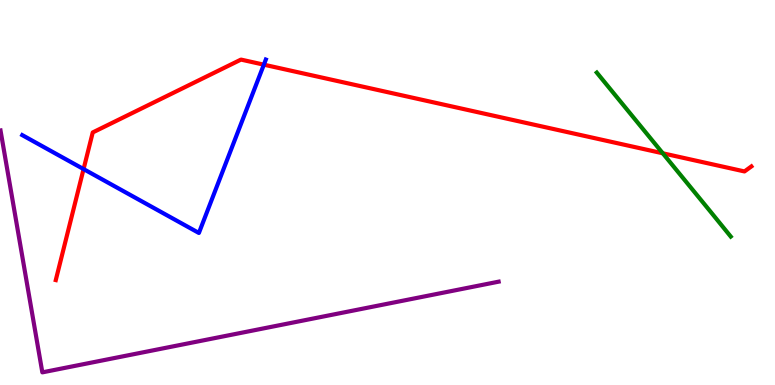[{'lines': ['blue', 'red'], 'intersections': [{'x': 1.08, 'y': 5.61}, {'x': 3.4, 'y': 8.32}]}, {'lines': ['green', 'red'], 'intersections': [{'x': 8.55, 'y': 6.02}]}, {'lines': ['purple', 'red'], 'intersections': []}, {'lines': ['blue', 'green'], 'intersections': []}, {'lines': ['blue', 'purple'], 'intersections': []}, {'lines': ['green', 'purple'], 'intersections': []}]